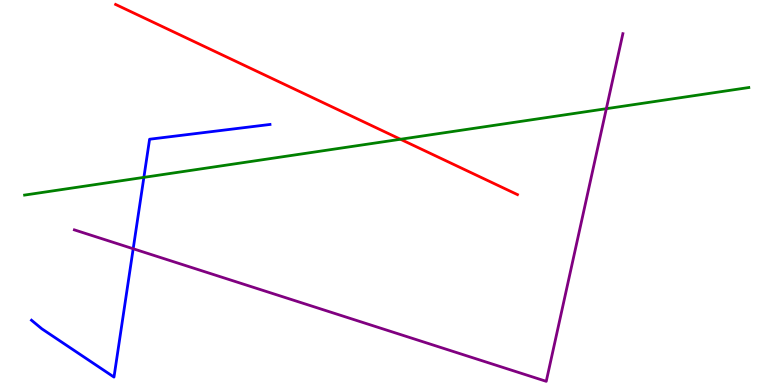[{'lines': ['blue', 'red'], 'intersections': []}, {'lines': ['green', 'red'], 'intersections': [{'x': 5.17, 'y': 6.38}]}, {'lines': ['purple', 'red'], 'intersections': []}, {'lines': ['blue', 'green'], 'intersections': [{'x': 1.86, 'y': 5.39}]}, {'lines': ['blue', 'purple'], 'intersections': [{'x': 1.72, 'y': 3.54}]}, {'lines': ['green', 'purple'], 'intersections': [{'x': 7.82, 'y': 7.18}]}]